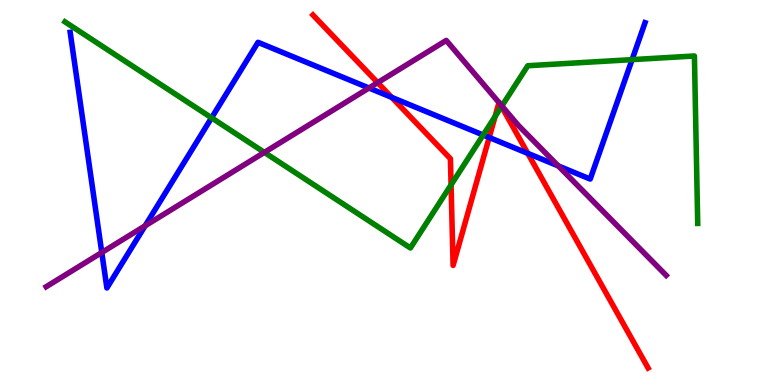[{'lines': ['blue', 'red'], 'intersections': [{'x': 5.05, 'y': 7.47}, {'x': 6.31, 'y': 6.43}, {'x': 6.81, 'y': 6.02}]}, {'lines': ['green', 'red'], 'intersections': [{'x': 5.82, 'y': 5.2}, {'x': 6.39, 'y': 6.97}, {'x': 6.47, 'y': 7.23}]}, {'lines': ['purple', 'red'], 'intersections': [{'x': 4.87, 'y': 7.85}, {'x': 6.44, 'y': 7.33}, {'x': 6.45, 'y': 7.3}]}, {'lines': ['blue', 'green'], 'intersections': [{'x': 2.73, 'y': 6.94}, {'x': 6.23, 'y': 6.49}, {'x': 8.16, 'y': 8.45}]}, {'lines': ['blue', 'purple'], 'intersections': [{'x': 1.31, 'y': 3.44}, {'x': 1.87, 'y': 4.13}, {'x': 4.76, 'y': 7.71}, {'x': 7.2, 'y': 5.69}]}, {'lines': ['green', 'purple'], 'intersections': [{'x': 3.41, 'y': 6.04}, {'x': 6.48, 'y': 7.25}]}]